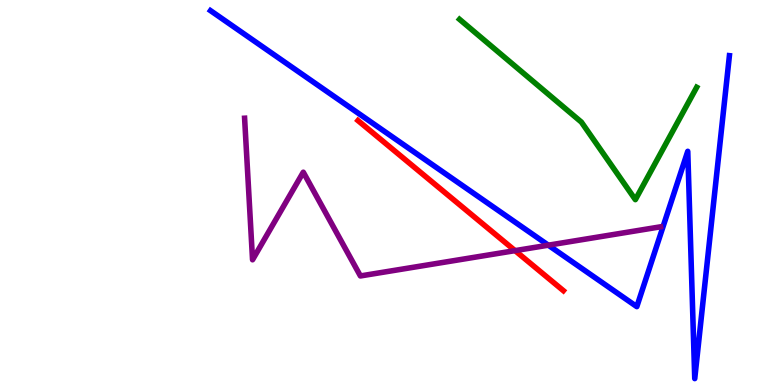[{'lines': ['blue', 'red'], 'intersections': []}, {'lines': ['green', 'red'], 'intersections': []}, {'lines': ['purple', 'red'], 'intersections': [{'x': 6.65, 'y': 3.49}]}, {'lines': ['blue', 'green'], 'intersections': []}, {'lines': ['blue', 'purple'], 'intersections': [{'x': 7.08, 'y': 3.63}]}, {'lines': ['green', 'purple'], 'intersections': []}]